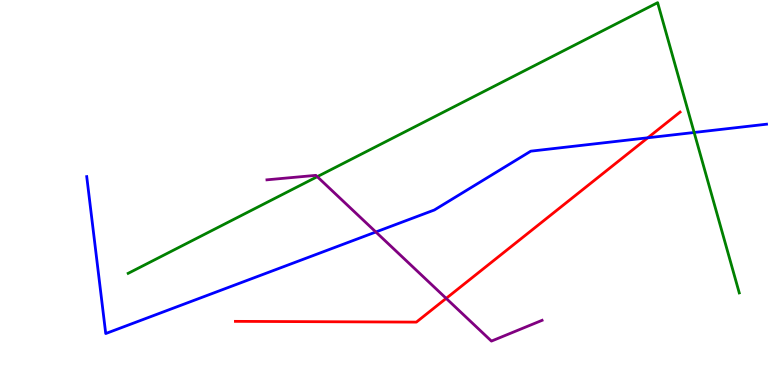[{'lines': ['blue', 'red'], 'intersections': [{'x': 8.36, 'y': 6.42}]}, {'lines': ['green', 'red'], 'intersections': []}, {'lines': ['purple', 'red'], 'intersections': [{'x': 5.76, 'y': 2.25}]}, {'lines': ['blue', 'green'], 'intersections': [{'x': 8.96, 'y': 6.56}]}, {'lines': ['blue', 'purple'], 'intersections': [{'x': 4.85, 'y': 3.97}]}, {'lines': ['green', 'purple'], 'intersections': [{'x': 4.09, 'y': 5.41}]}]